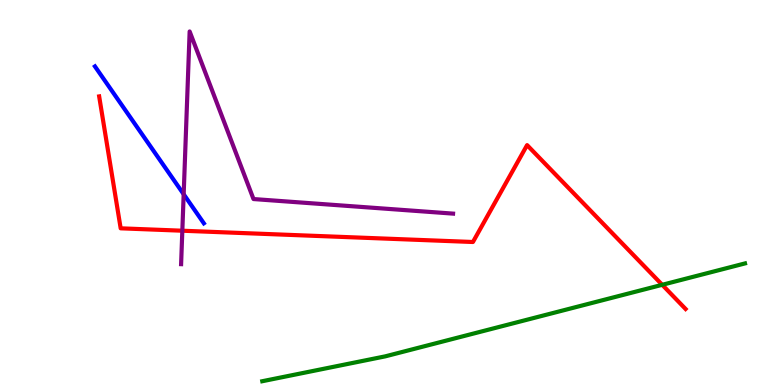[{'lines': ['blue', 'red'], 'intersections': []}, {'lines': ['green', 'red'], 'intersections': [{'x': 8.54, 'y': 2.6}]}, {'lines': ['purple', 'red'], 'intersections': [{'x': 2.35, 'y': 4.01}]}, {'lines': ['blue', 'green'], 'intersections': []}, {'lines': ['blue', 'purple'], 'intersections': [{'x': 2.37, 'y': 4.95}]}, {'lines': ['green', 'purple'], 'intersections': []}]